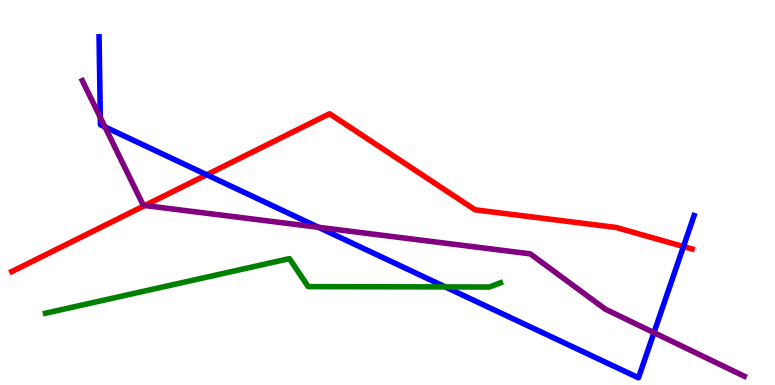[{'lines': ['blue', 'red'], 'intersections': [{'x': 2.67, 'y': 5.46}, {'x': 8.82, 'y': 3.6}]}, {'lines': ['green', 'red'], 'intersections': []}, {'lines': ['purple', 'red'], 'intersections': [{'x': 1.87, 'y': 4.66}]}, {'lines': ['blue', 'green'], 'intersections': [{'x': 5.75, 'y': 2.55}]}, {'lines': ['blue', 'purple'], 'intersections': [{'x': 1.29, 'y': 6.95}, {'x': 1.35, 'y': 6.7}, {'x': 4.11, 'y': 4.1}, {'x': 8.44, 'y': 1.36}]}, {'lines': ['green', 'purple'], 'intersections': []}]